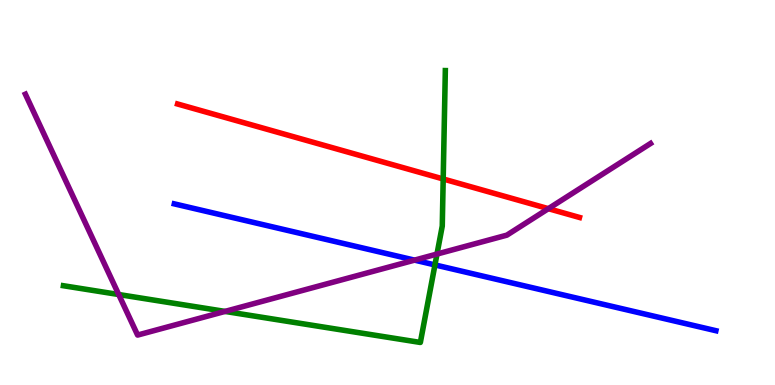[{'lines': ['blue', 'red'], 'intersections': []}, {'lines': ['green', 'red'], 'intersections': [{'x': 5.72, 'y': 5.35}]}, {'lines': ['purple', 'red'], 'intersections': [{'x': 7.08, 'y': 4.58}]}, {'lines': ['blue', 'green'], 'intersections': [{'x': 5.61, 'y': 3.12}]}, {'lines': ['blue', 'purple'], 'intersections': [{'x': 5.35, 'y': 3.24}]}, {'lines': ['green', 'purple'], 'intersections': [{'x': 1.53, 'y': 2.35}, {'x': 2.9, 'y': 1.91}, {'x': 5.64, 'y': 3.4}]}]